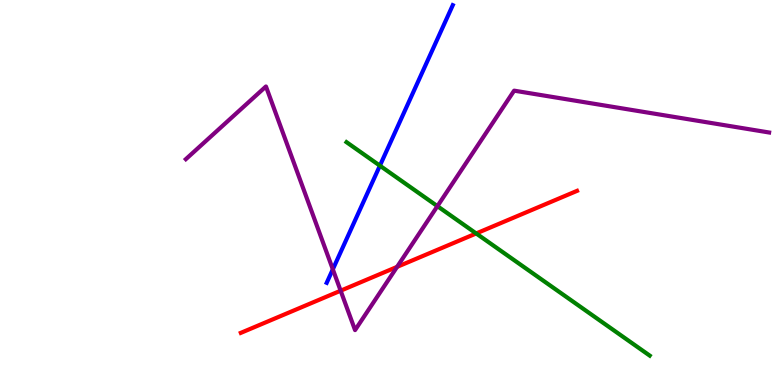[{'lines': ['blue', 'red'], 'intersections': []}, {'lines': ['green', 'red'], 'intersections': [{'x': 6.14, 'y': 3.94}]}, {'lines': ['purple', 'red'], 'intersections': [{'x': 4.4, 'y': 2.45}, {'x': 5.12, 'y': 3.07}]}, {'lines': ['blue', 'green'], 'intersections': [{'x': 4.9, 'y': 5.7}]}, {'lines': ['blue', 'purple'], 'intersections': [{'x': 4.29, 'y': 3.0}]}, {'lines': ['green', 'purple'], 'intersections': [{'x': 5.64, 'y': 4.65}]}]